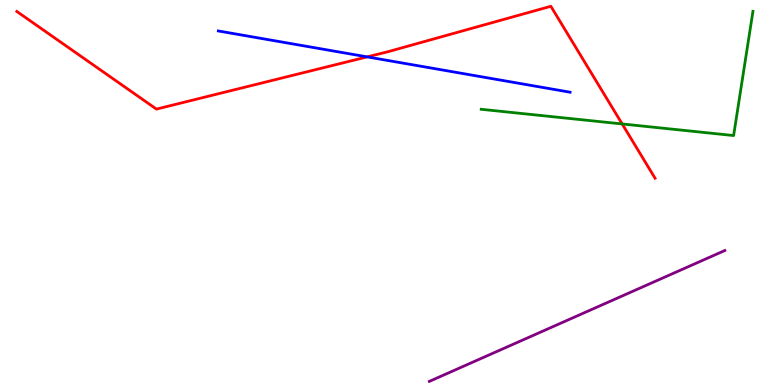[{'lines': ['blue', 'red'], 'intersections': [{'x': 4.74, 'y': 8.52}]}, {'lines': ['green', 'red'], 'intersections': [{'x': 8.03, 'y': 6.78}]}, {'lines': ['purple', 'red'], 'intersections': []}, {'lines': ['blue', 'green'], 'intersections': []}, {'lines': ['blue', 'purple'], 'intersections': []}, {'lines': ['green', 'purple'], 'intersections': []}]